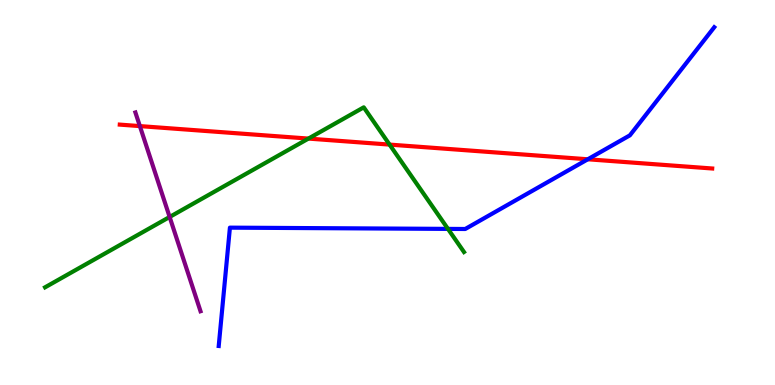[{'lines': ['blue', 'red'], 'intersections': [{'x': 7.58, 'y': 5.86}]}, {'lines': ['green', 'red'], 'intersections': [{'x': 3.98, 'y': 6.4}, {'x': 5.03, 'y': 6.24}]}, {'lines': ['purple', 'red'], 'intersections': [{'x': 1.8, 'y': 6.72}]}, {'lines': ['blue', 'green'], 'intersections': [{'x': 5.78, 'y': 4.05}]}, {'lines': ['blue', 'purple'], 'intersections': []}, {'lines': ['green', 'purple'], 'intersections': [{'x': 2.19, 'y': 4.36}]}]